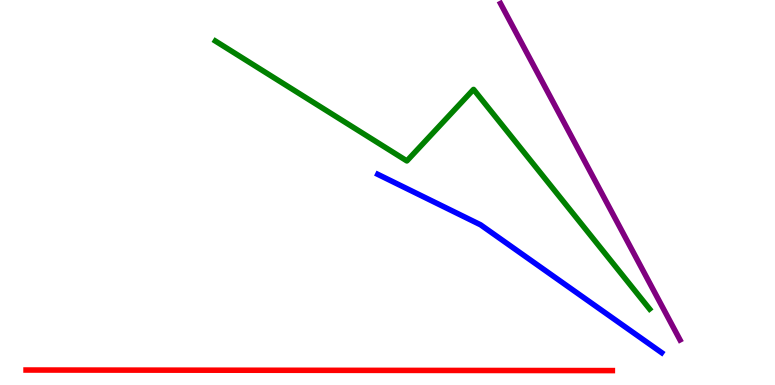[{'lines': ['blue', 'red'], 'intersections': []}, {'lines': ['green', 'red'], 'intersections': []}, {'lines': ['purple', 'red'], 'intersections': []}, {'lines': ['blue', 'green'], 'intersections': []}, {'lines': ['blue', 'purple'], 'intersections': []}, {'lines': ['green', 'purple'], 'intersections': []}]